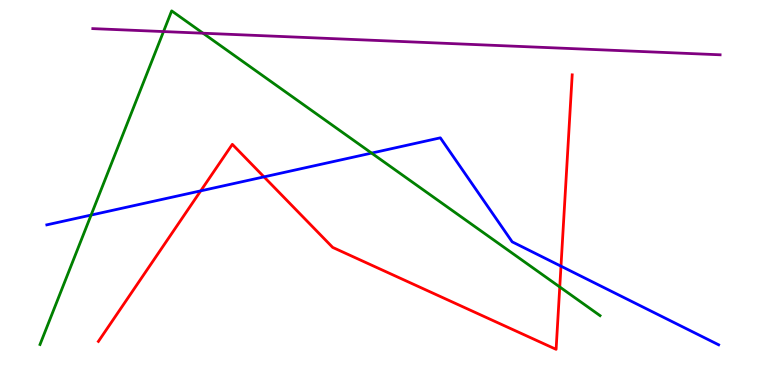[{'lines': ['blue', 'red'], 'intersections': [{'x': 2.59, 'y': 5.04}, {'x': 3.41, 'y': 5.41}, {'x': 7.24, 'y': 3.09}]}, {'lines': ['green', 'red'], 'intersections': [{'x': 7.22, 'y': 2.55}]}, {'lines': ['purple', 'red'], 'intersections': []}, {'lines': ['blue', 'green'], 'intersections': [{'x': 1.18, 'y': 4.41}, {'x': 4.79, 'y': 6.02}]}, {'lines': ['blue', 'purple'], 'intersections': []}, {'lines': ['green', 'purple'], 'intersections': [{'x': 2.11, 'y': 9.18}, {'x': 2.62, 'y': 9.14}]}]